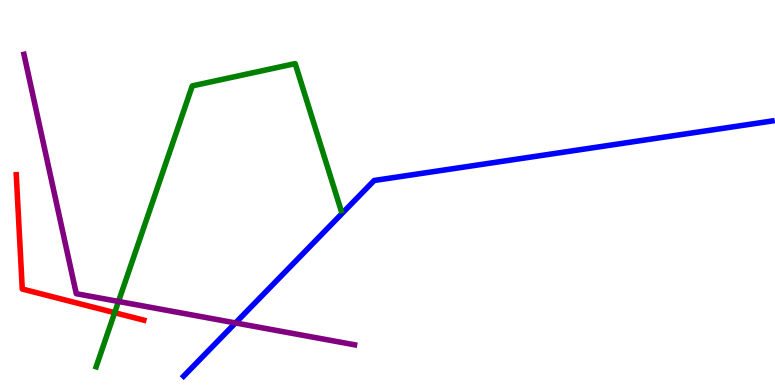[{'lines': ['blue', 'red'], 'intersections': []}, {'lines': ['green', 'red'], 'intersections': [{'x': 1.48, 'y': 1.88}]}, {'lines': ['purple', 'red'], 'intersections': []}, {'lines': ['blue', 'green'], 'intersections': []}, {'lines': ['blue', 'purple'], 'intersections': [{'x': 3.04, 'y': 1.61}]}, {'lines': ['green', 'purple'], 'intersections': [{'x': 1.53, 'y': 2.17}]}]